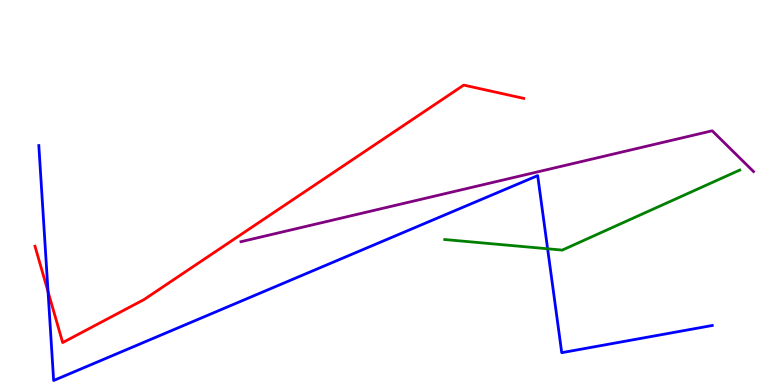[{'lines': ['blue', 'red'], 'intersections': [{'x': 0.62, 'y': 2.43}]}, {'lines': ['green', 'red'], 'intersections': []}, {'lines': ['purple', 'red'], 'intersections': []}, {'lines': ['blue', 'green'], 'intersections': [{'x': 7.07, 'y': 3.54}]}, {'lines': ['blue', 'purple'], 'intersections': []}, {'lines': ['green', 'purple'], 'intersections': []}]